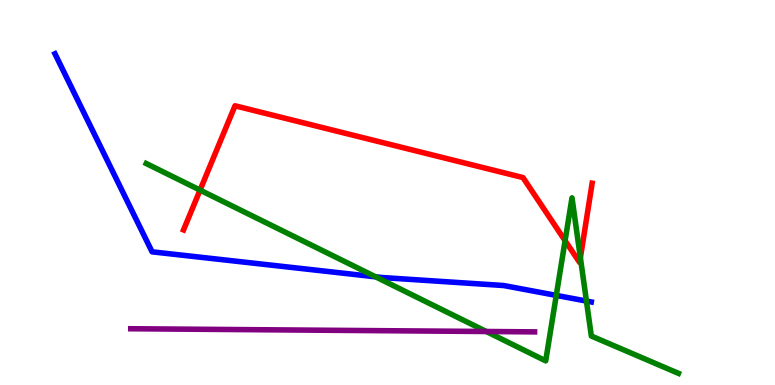[{'lines': ['blue', 'red'], 'intersections': []}, {'lines': ['green', 'red'], 'intersections': [{'x': 2.58, 'y': 5.06}, {'x': 7.29, 'y': 3.75}, {'x': 7.49, 'y': 3.31}]}, {'lines': ['purple', 'red'], 'intersections': []}, {'lines': ['blue', 'green'], 'intersections': [{'x': 4.85, 'y': 2.81}, {'x': 7.18, 'y': 2.33}, {'x': 7.57, 'y': 2.18}]}, {'lines': ['blue', 'purple'], 'intersections': []}, {'lines': ['green', 'purple'], 'intersections': [{'x': 6.27, 'y': 1.39}]}]